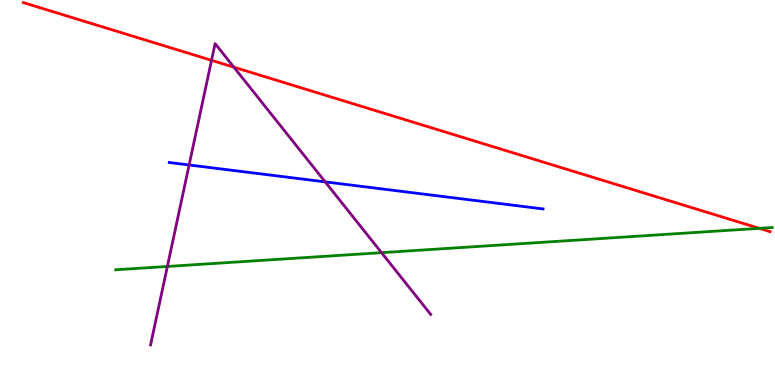[{'lines': ['blue', 'red'], 'intersections': []}, {'lines': ['green', 'red'], 'intersections': [{'x': 9.8, 'y': 4.07}]}, {'lines': ['purple', 'red'], 'intersections': [{'x': 2.73, 'y': 8.43}, {'x': 3.02, 'y': 8.26}]}, {'lines': ['blue', 'green'], 'intersections': []}, {'lines': ['blue', 'purple'], 'intersections': [{'x': 2.44, 'y': 5.72}, {'x': 4.2, 'y': 5.28}]}, {'lines': ['green', 'purple'], 'intersections': [{'x': 2.16, 'y': 3.08}, {'x': 4.92, 'y': 3.44}]}]